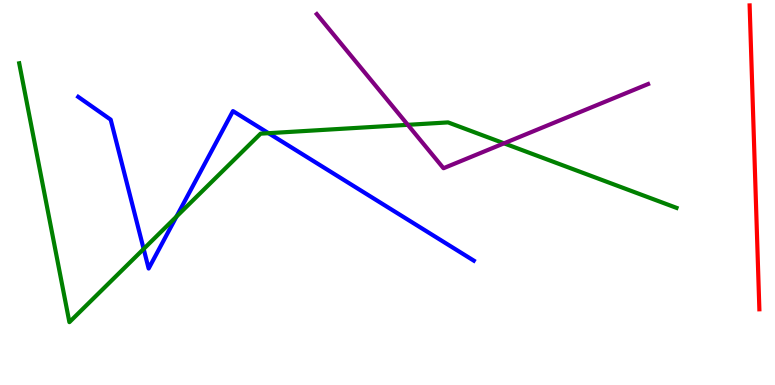[{'lines': ['blue', 'red'], 'intersections': []}, {'lines': ['green', 'red'], 'intersections': []}, {'lines': ['purple', 'red'], 'intersections': []}, {'lines': ['blue', 'green'], 'intersections': [{'x': 1.85, 'y': 3.53}, {'x': 2.28, 'y': 4.37}, {'x': 3.46, 'y': 6.54}]}, {'lines': ['blue', 'purple'], 'intersections': []}, {'lines': ['green', 'purple'], 'intersections': [{'x': 5.26, 'y': 6.76}, {'x': 6.5, 'y': 6.28}]}]